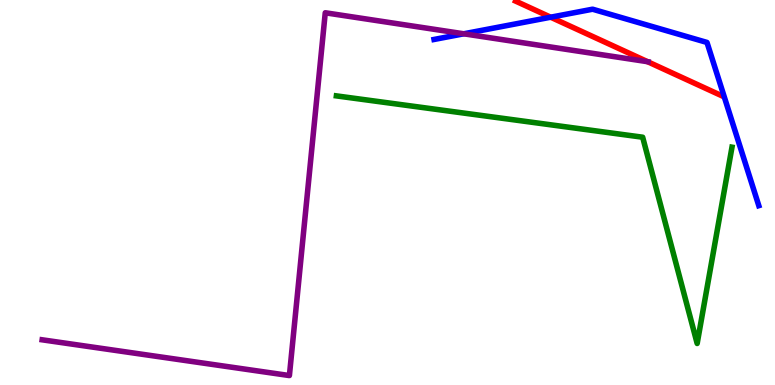[{'lines': ['blue', 'red'], 'intersections': [{'x': 7.11, 'y': 9.55}]}, {'lines': ['green', 'red'], 'intersections': []}, {'lines': ['purple', 'red'], 'intersections': [{'x': 8.36, 'y': 8.4}]}, {'lines': ['blue', 'green'], 'intersections': []}, {'lines': ['blue', 'purple'], 'intersections': [{'x': 5.98, 'y': 9.12}]}, {'lines': ['green', 'purple'], 'intersections': []}]